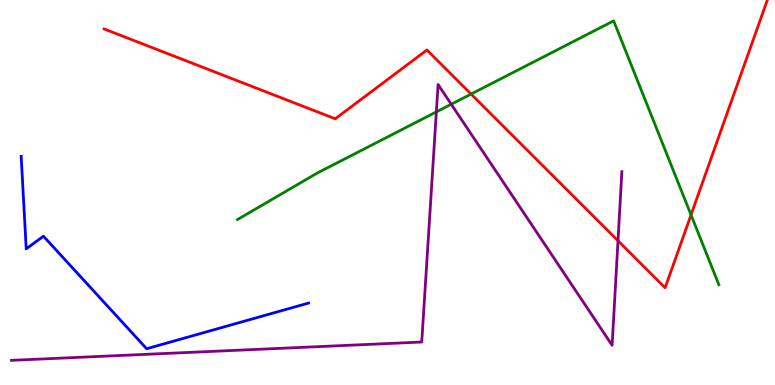[{'lines': ['blue', 'red'], 'intersections': []}, {'lines': ['green', 'red'], 'intersections': [{'x': 6.08, 'y': 7.56}, {'x': 8.92, 'y': 4.42}]}, {'lines': ['purple', 'red'], 'intersections': [{'x': 7.97, 'y': 3.75}]}, {'lines': ['blue', 'green'], 'intersections': []}, {'lines': ['blue', 'purple'], 'intersections': []}, {'lines': ['green', 'purple'], 'intersections': [{'x': 5.63, 'y': 7.09}, {'x': 5.82, 'y': 7.29}]}]